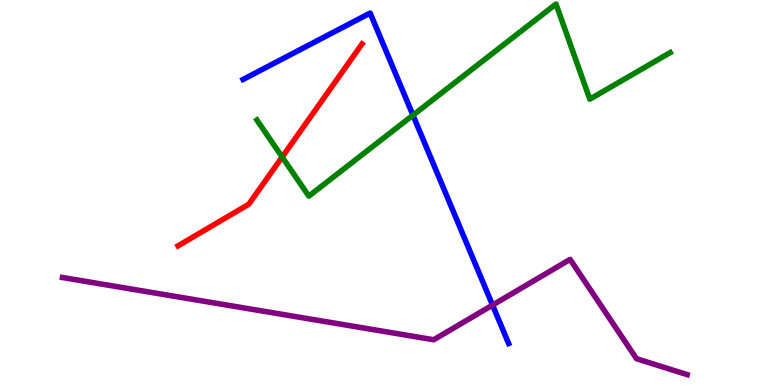[{'lines': ['blue', 'red'], 'intersections': []}, {'lines': ['green', 'red'], 'intersections': [{'x': 3.64, 'y': 5.92}]}, {'lines': ['purple', 'red'], 'intersections': []}, {'lines': ['blue', 'green'], 'intersections': [{'x': 5.33, 'y': 7.01}]}, {'lines': ['blue', 'purple'], 'intersections': [{'x': 6.36, 'y': 2.08}]}, {'lines': ['green', 'purple'], 'intersections': []}]